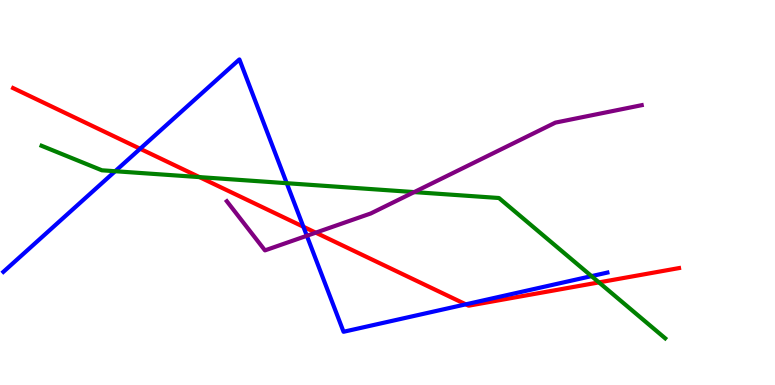[{'lines': ['blue', 'red'], 'intersections': [{'x': 1.81, 'y': 6.14}, {'x': 3.91, 'y': 4.11}, {'x': 6.01, 'y': 2.1}]}, {'lines': ['green', 'red'], 'intersections': [{'x': 2.57, 'y': 5.4}, {'x': 7.73, 'y': 2.66}]}, {'lines': ['purple', 'red'], 'intersections': [{'x': 4.07, 'y': 3.96}]}, {'lines': ['blue', 'green'], 'intersections': [{'x': 1.49, 'y': 5.55}, {'x': 3.7, 'y': 5.24}, {'x': 7.63, 'y': 2.83}]}, {'lines': ['blue', 'purple'], 'intersections': [{'x': 3.96, 'y': 3.88}]}, {'lines': ['green', 'purple'], 'intersections': [{'x': 5.34, 'y': 5.01}]}]